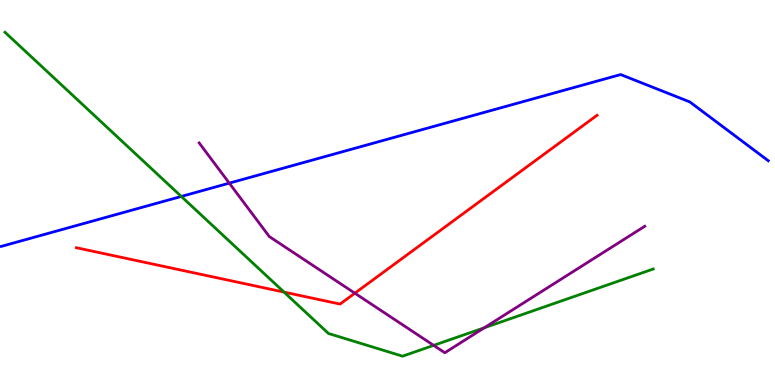[{'lines': ['blue', 'red'], 'intersections': []}, {'lines': ['green', 'red'], 'intersections': [{'x': 3.66, 'y': 2.41}]}, {'lines': ['purple', 'red'], 'intersections': [{'x': 4.58, 'y': 2.38}]}, {'lines': ['blue', 'green'], 'intersections': [{'x': 2.34, 'y': 4.9}]}, {'lines': ['blue', 'purple'], 'intersections': [{'x': 2.96, 'y': 5.24}]}, {'lines': ['green', 'purple'], 'intersections': [{'x': 5.6, 'y': 1.03}, {'x': 6.25, 'y': 1.49}]}]